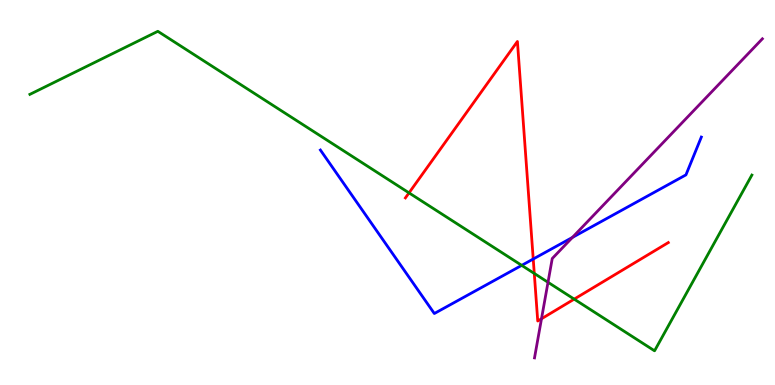[{'lines': ['blue', 'red'], 'intersections': [{'x': 6.88, 'y': 3.27}]}, {'lines': ['green', 'red'], 'intersections': [{'x': 5.28, 'y': 4.99}, {'x': 6.89, 'y': 2.9}, {'x': 7.41, 'y': 2.23}]}, {'lines': ['purple', 'red'], 'intersections': [{'x': 6.99, 'y': 1.72}]}, {'lines': ['blue', 'green'], 'intersections': [{'x': 6.73, 'y': 3.11}]}, {'lines': ['blue', 'purple'], 'intersections': [{'x': 7.39, 'y': 3.83}]}, {'lines': ['green', 'purple'], 'intersections': [{'x': 7.07, 'y': 2.67}]}]